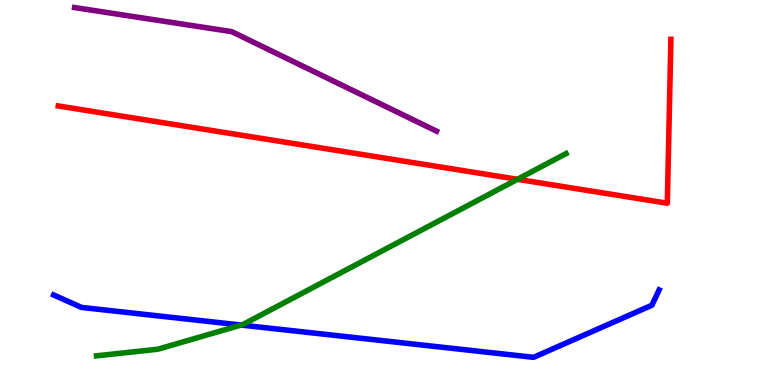[{'lines': ['blue', 'red'], 'intersections': []}, {'lines': ['green', 'red'], 'intersections': [{'x': 6.68, 'y': 5.34}]}, {'lines': ['purple', 'red'], 'intersections': []}, {'lines': ['blue', 'green'], 'intersections': [{'x': 3.11, 'y': 1.56}]}, {'lines': ['blue', 'purple'], 'intersections': []}, {'lines': ['green', 'purple'], 'intersections': []}]